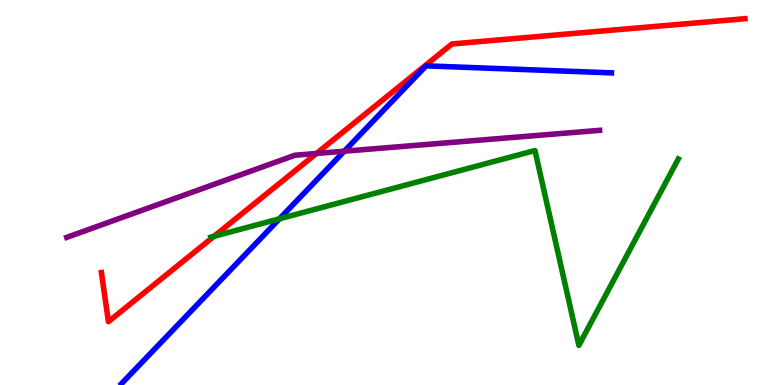[{'lines': ['blue', 'red'], 'intersections': []}, {'lines': ['green', 'red'], 'intersections': [{'x': 2.76, 'y': 3.86}]}, {'lines': ['purple', 'red'], 'intersections': [{'x': 4.08, 'y': 6.01}]}, {'lines': ['blue', 'green'], 'intersections': [{'x': 3.61, 'y': 4.32}]}, {'lines': ['blue', 'purple'], 'intersections': [{'x': 4.44, 'y': 6.07}]}, {'lines': ['green', 'purple'], 'intersections': []}]